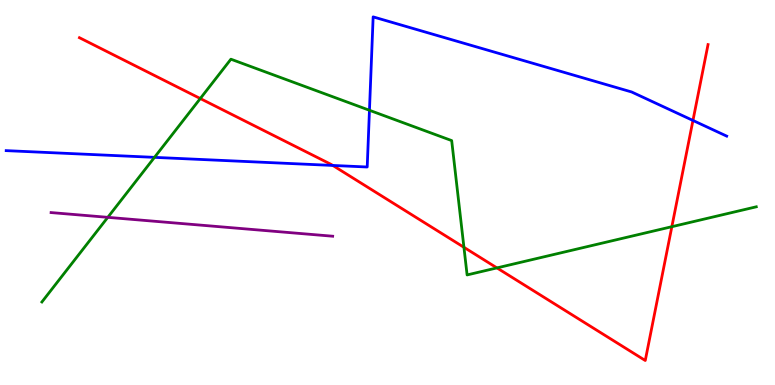[{'lines': ['blue', 'red'], 'intersections': [{'x': 4.29, 'y': 5.7}, {'x': 8.94, 'y': 6.87}]}, {'lines': ['green', 'red'], 'intersections': [{'x': 2.58, 'y': 7.44}, {'x': 5.99, 'y': 3.58}, {'x': 6.41, 'y': 3.04}, {'x': 8.67, 'y': 4.11}]}, {'lines': ['purple', 'red'], 'intersections': []}, {'lines': ['blue', 'green'], 'intersections': [{'x': 1.99, 'y': 5.91}, {'x': 4.77, 'y': 7.14}]}, {'lines': ['blue', 'purple'], 'intersections': []}, {'lines': ['green', 'purple'], 'intersections': [{'x': 1.39, 'y': 4.35}]}]